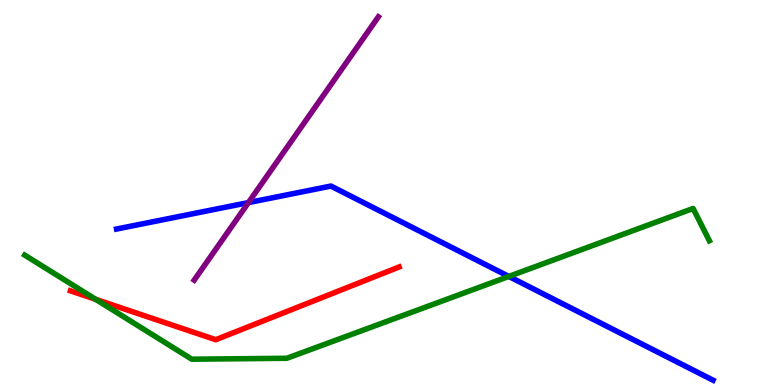[{'lines': ['blue', 'red'], 'intersections': []}, {'lines': ['green', 'red'], 'intersections': [{'x': 1.23, 'y': 2.23}]}, {'lines': ['purple', 'red'], 'intersections': []}, {'lines': ['blue', 'green'], 'intersections': [{'x': 6.57, 'y': 2.82}]}, {'lines': ['blue', 'purple'], 'intersections': [{'x': 3.21, 'y': 4.74}]}, {'lines': ['green', 'purple'], 'intersections': []}]